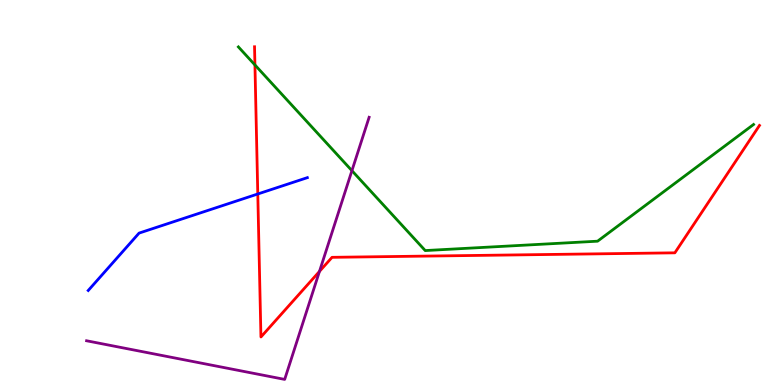[{'lines': ['blue', 'red'], 'intersections': [{'x': 3.33, 'y': 4.96}]}, {'lines': ['green', 'red'], 'intersections': [{'x': 3.29, 'y': 8.31}]}, {'lines': ['purple', 'red'], 'intersections': [{'x': 4.12, 'y': 2.95}]}, {'lines': ['blue', 'green'], 'intersections': []}, {'lines': ['blue', 'purple'], 'intersections': []}, {'lines': ['green', 'purple'], 'intersections': [{'x': 4.54, 'y': 5.57}]}]